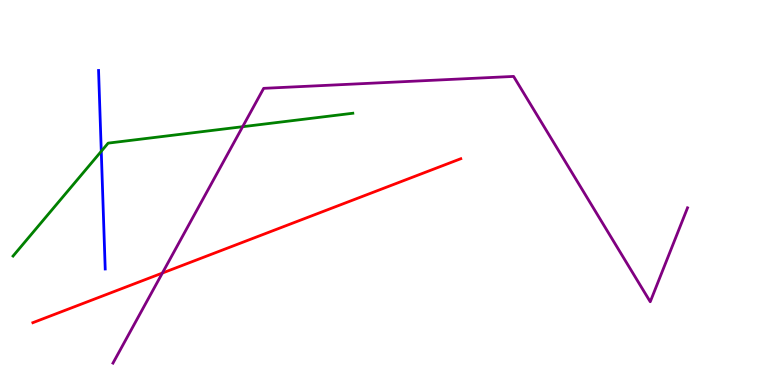[{'lines': ['blue', 'red'], 'intersections': []}, {'lines': ['green', 'red'], 'intersections': []}, {'lines': ['purple', 'red'], 'intersections': [{'x': 2.1, 'y': 2.91}]}, {'lines': ['blue', 'green'], 'intersections': [{'x': 1.31, 'y': 6.07}]}, {'lines': ['blue', 'purple'], 'intersections': []}, {'lines': ['green', 'purple'], 'intersections': [{'x': 3.13, 'y': 6.71}]}]